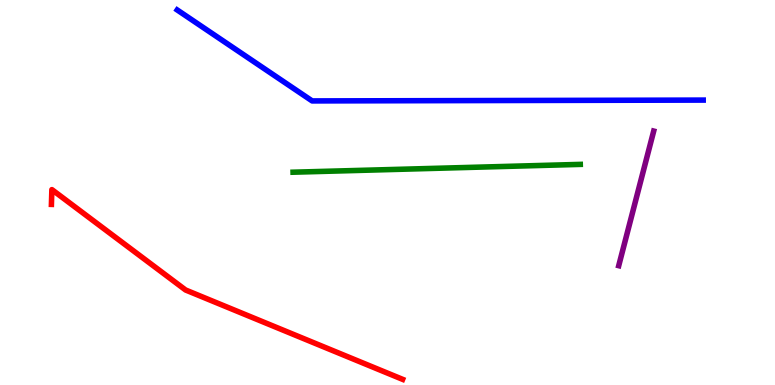[{'lines': ['blue', 'red'], 'intersections': []}, {'lines': ['green', 'red'], 'intersections': []}, {'lines': ['purple', 'red'], 'intersections': []}, {'lines': ['blue', 'green'], 'intersections': []}, {'lines': ['blue', 'purple'], 'intersections': []}, {'lines': ['green', 'purple'], 'intersections': []}]